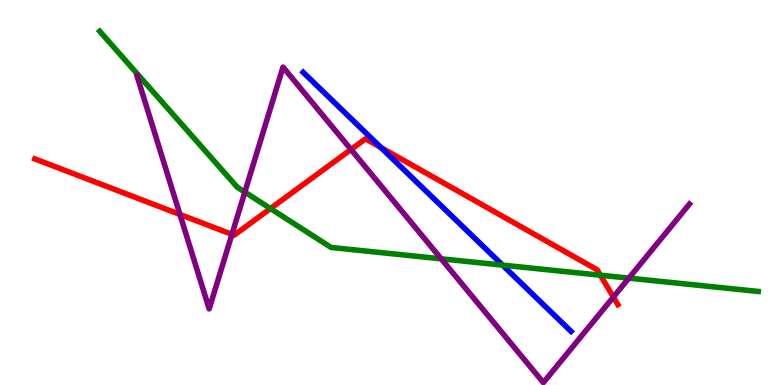[{'lines': ['blue', 'red'], 'intersections': [{'x': 4.92, 'y': 6.17}]}, {'lines': ['green', 'red'], 'intersections': [{'x': 3.49, 'y': 4.58}, {'x': 7.75, 'y': 2.85}]}, {'lines': ['purple', 'red'], 'intersections': [{'x': 2.32, 'y': 4.43}, {'x': 2.99, 'y': 3.91}, {'x': 4.53, 'y': 6.12}, {'x': 7.91, 'y': 2.28}]}, {'lines': ['blue', 'green'], 'intersections': [{'x': 6.48, 'y': 3.11}]}, {'lines': ['blue', 'purple'], 'intersections': []}, {'lines': ['green', 'purple'], 'intersections': [{'x': 3.16, 'y': 5.01}, {'x': 5.69, 'y': 3.28}, {'x': 8.11, 'y': 2.78}]}]